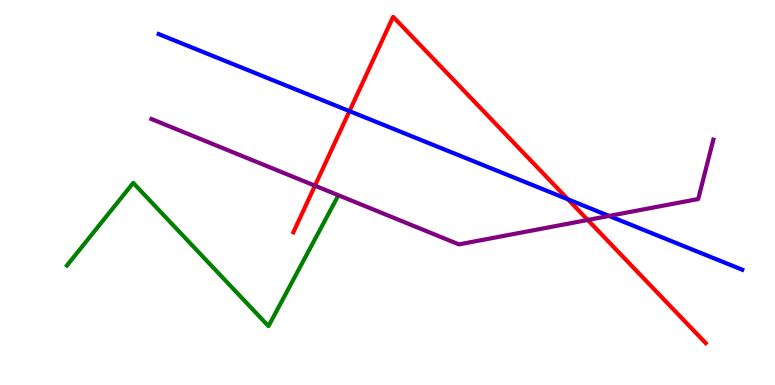[{'lines': ['blue', 'red'], 'intersections': [{'x': 4.51, 'y': 7.11}, {'x': 7.33, 'y': 4.82}]}, {'lines': ['green', 'red'], 'intersections': []}, {'lines': ['purple', 'red'], 'intersections': [{'x': 4.06, 'y': 5.18}, {'x': 7.58, 'y': 4.29}]}, {'lines': ['blue', 'green'], 'intersections': []}, {'lines': ['blue', 'purple'], 'intersections': [{'x': 7.86, 'y': 4.39}]}, {'lines': ['green', 'purple'], 'intersections': []}]